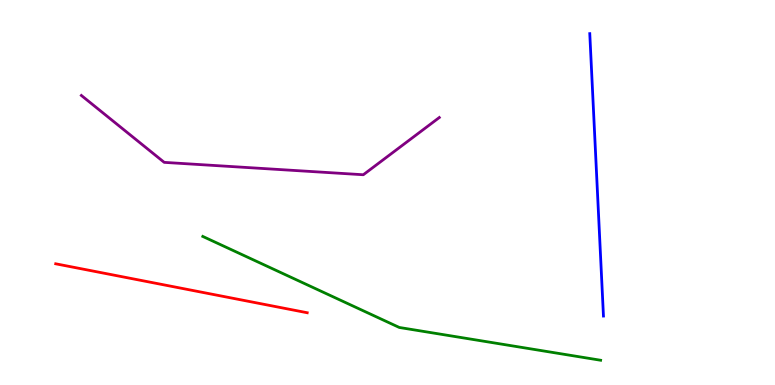[{'lines': ['blue', 'red'], 'intersections': []}, {'lines': ['green', 'red'], 'intersections': []}, {'lines': ['purple', 'red'], 'intersections': []}, {'lines': ['blue', 'green'], 'intersections': []}, {'lines': ['blue', 'purple'], 'intersections': []}, {'lines': ['green', 'purple'], 'intersections': []}]